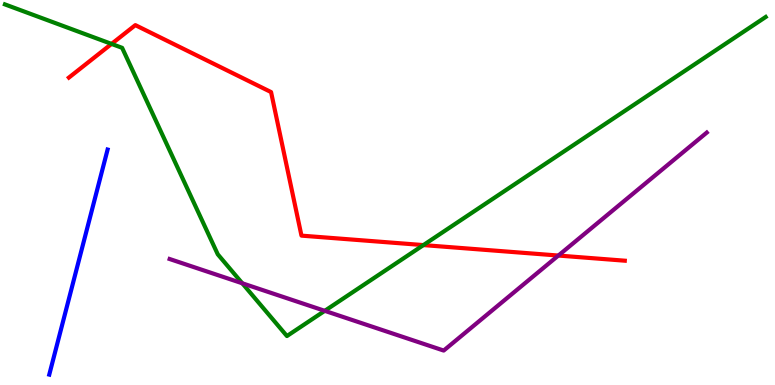[{'lines': ['blue', 'red'], 'intersections': []}, {'lines': ['green', 'red'], 'intersections': [{'x': 1.44, 'y': 8.86}, {'x': 5.46, 'y': 3.63}]}, {'lines': ['purple', 'red'], 'intersections': [{'x': 7.2, 'y': 3.36}]}, {'lines': ['blue', 'green'], 'intersections': []}, {'lines': ['blue', 'purple'], 'intersections': []}, {'lines': ['green', 'purple'], 'intersections': [{'x': 3.13, 'y': 2.64}, {'x': 4.19, 'y': 1.93}]}]